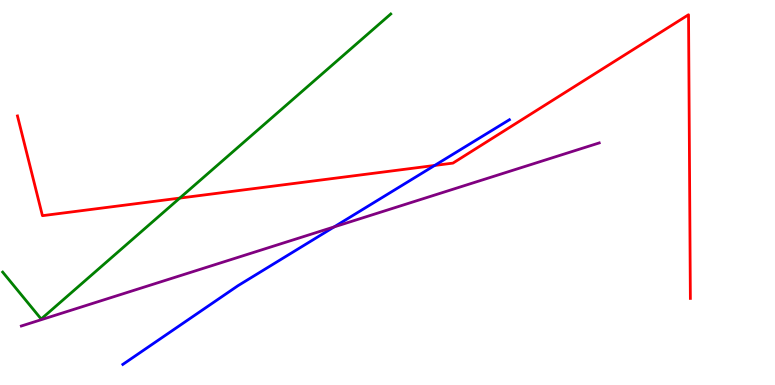[{'lines': ['blue', 'red'], 'intersections': [{'x': 5.61, 'y': 5.7}]}, {'lines': ['green', 'red'], 'intersections': [{'x': 2.32, 'y': 4.85}]}, {'lines': ['purple', 'red'], 'intersections': []}, {'lines': ['blue', 'green'], 'intersections': []}, {'lines': ['blue', 'purple'], 'intersections': [{'x': 4.31, 'y': 4.11}]}, {'lines': ['green', 'purple'], 'intersections': []}]